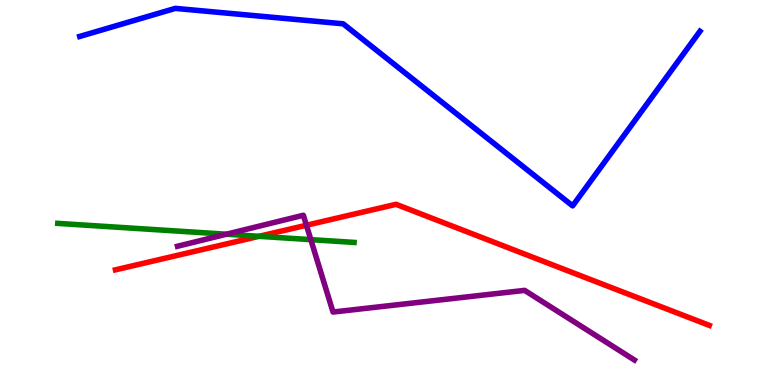[{'lines': ['blue', 'red'], 'intersections': []}, {'lines': ['green', 'red'], 'intersections': [{'x': 3.34, 'y': 3.86}]}, {'lines': ['purple', 'red'], 'intersections': [{'x': 3.95, 'y': 4.15}]}, {'lines': ['blue', 'green'], 'intersections': []}, {'lines': ['blue', 'purple'], 'intersections': []}, {'lines': ['green', 'purple'], 'intersections': [{'x': 2.92, 'y': 3.92}, {'x': 4.01, 'y': 3.78}]}]